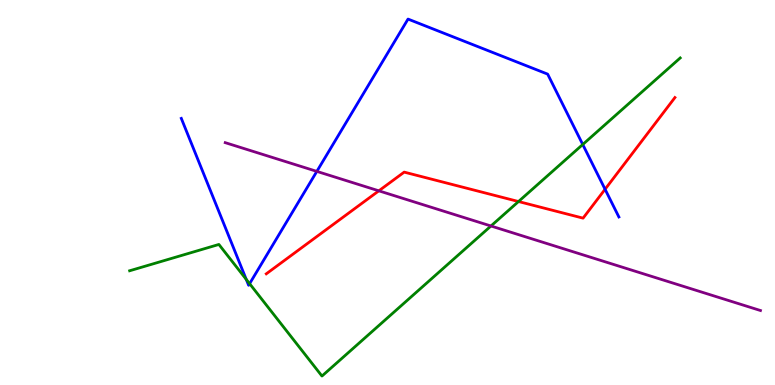[{'lines': ['blue', 'red'], 'intersections': [{'x': 7.81, 'y': 5.08}]}, {'lines': ['green', 'red'], 'intersections': [{'x': 6.69, 'y': 4.77}]}, {'lines': ['purple', 'red'], 'intersections': [{'x': 4.89, 'y': 5.04}]}, {'lines': ['blue', 'green'], 'intersections': [{'x': 3.18, 'y': 2.74}, {'x': 3.22, 'y': 2.63}, {'x': 7.52, 'y': 6.25}]}, {'lines': ['blue', 'purple'], 'intersections': [{'x': 4.09, 'y': 5.55}]}, {'lines': ['green', 'purple'], 'intersections': [{'x': 6.33, 'y': 4.13}]}]